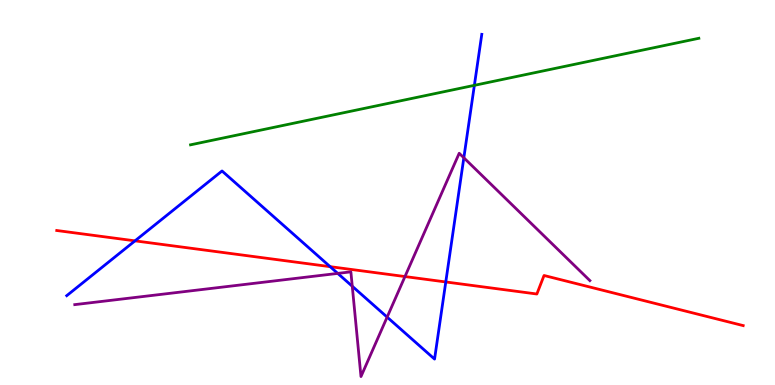[{'lines': ['blue', 'red'], 'intersections': [{'x': 1.74, 'y': 3.74}, {'x': 4.26, 'y': 3.07}, {'x': 5.75, 'y': 2.68}]}, {'lines': ['green', 'red'], 'intersections': []}, {'lines': ['purple', 'red'], 'intersections': [{'x': 5.23, 'y': 2.82}]}, {'lines': ['blue', 'green'], 'intersections': [{'x': 6.12, 'y': 7.78}]}, {'lines': ['blue', 'purple'], 'intersections': [{'x': 4.36, 'y': 2.9}, {'x': 4.55, 'y': 2.56}, {'x': 5.0, 'y': 1.76}, {'x': 5.99, 'y': 5.9}]}, {'lines': ['green', 'purple'], 'intersections': []}]